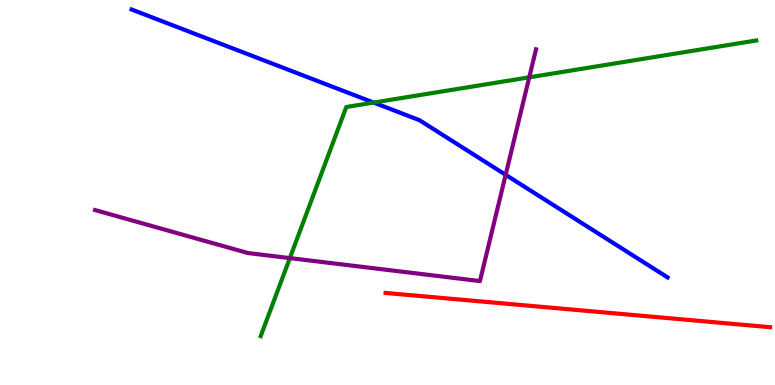[{'lines': ['blue', 'red'], 'intersections': []}, {'lines': ['green', 'red'], 'intersections': []}, {'lines': ['purple', 'red'], 'intersections': []}, {'lines': ['blue', 'green'], 'intersections': [{'x': 4.82, 'y': 7.34}]}, {'lines': ['blue', 'purple'], 'intersections': [{'x': 6.52, 'y': 5.46}]}, {'lines': ['green', 'purple'], 'intersections': [{'x': 3.74, 'y': 3.3}, {'x': 6.83, 'y': 7.99}]}]